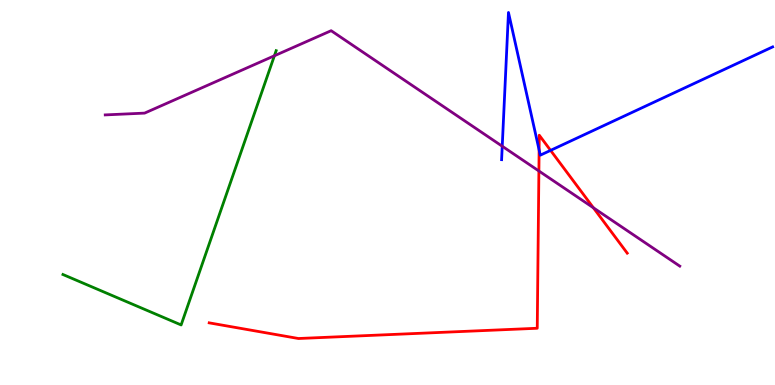[{'lines': ['blue', 'red'], 'intersections': [{'x': 6.96, 'y': 6.11}, {'x': 7.1, 'y': 6.09}]}, {'lines': ['green', 'red'], 'intersections': []}, {'lines': ['purple', 'red'], 'intersections': [{'x': 6.95, 'y': 5.56}, {'x': 7.66, 'y': 4.6}]}, {'lines': ['blue', 'green'], 'intersections': []}, {'lines': ['blue', 'purple'], 'intersections': [{'x': 6.48, 'y': 6.2}]}, {'lines': ['green', 'purple'], 'intersections': [{'x': 3.54, 'y': 8.55}]}]